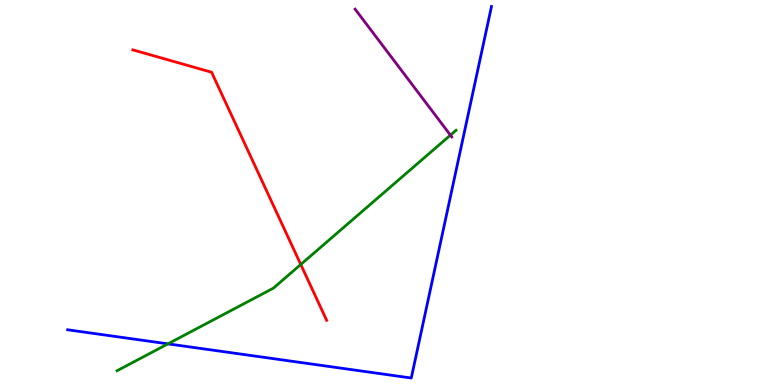[{'lines': ['blue', 'red'], 'intersections': []}, {'lines': ['green', 'red'], 'intersections': [{'x': 3.88, 'y': 3.13}]}, {'lines': ['purple', 'red'], 'intersections': []}, {'lines': ['blue', 'green'], 'intersections': [{'x': 2.17, 'y': 1.07}]}, {'lines': ['blue', 'purple'], 'intersections': []}, {'lines': ['green', 'purple'], 'intersections': [{'x': 5.81, 'y': 6.49}]}]